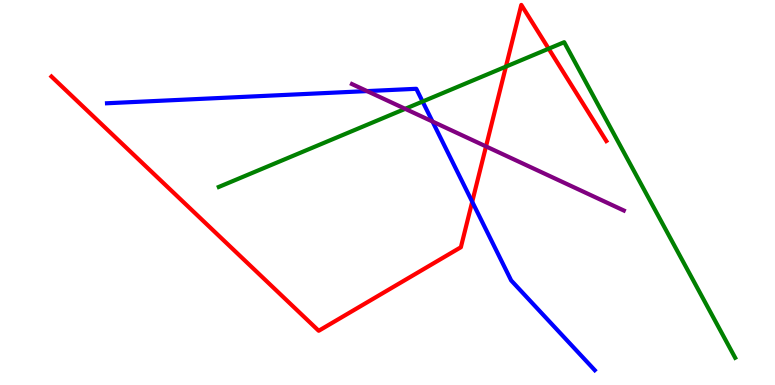[{'lines': ['blue', 'red'], 'intersections': [{'x': 6.09, 'y': 4.76}]}, {'lines': ['green', 'red'], 'intersections': [{'x': 6.53, 'y': 8.27}, {'x': 7.08, 'y': 8.74}]}, {'lines': ['purple', 'red'], 'intersections': [{'x': 6.27, 'y': 6.2}]}, {'lines': ['blue', 'green'], 'intersections': [{'x': 5.45, 'y': 7.36}]}, {'lines': ['blue', 'purple'], 'intersections': [{'x': 4.74, 'y': 7.63}, {'x': 5.58, 'y': 6.84}]}, {'lines': ['green', 'purple'], 'intersections': [{'x': 5.23, 'y': 7.17}]}]